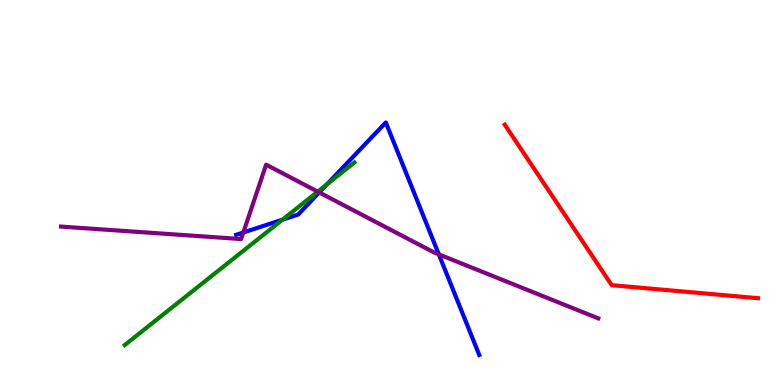[{'lines': ['blue', 'red'], 'intersections': []}, {'lines': ['green', 'red'], 'intersections': []}, {'lines': ['purple', 'red'], 'intersections': []}, {'lines': ['blue', 'green'], 'intersections': [{'x': 3.65, 'y': 4.29}, {'x': 4.22, 'y': 5.21}]}, {'lines': ['blue', 'purple'], 'intersections': [{'x': 3.14, 'y': 3.96}, {'x': 4.12, 'y': 5.0}, {'x': 5.66, 'y': 3.39}]}, {'lines': ['green', 'purple'], 'intersections': [{'x': 4.1, 'y': 5.02}]}]